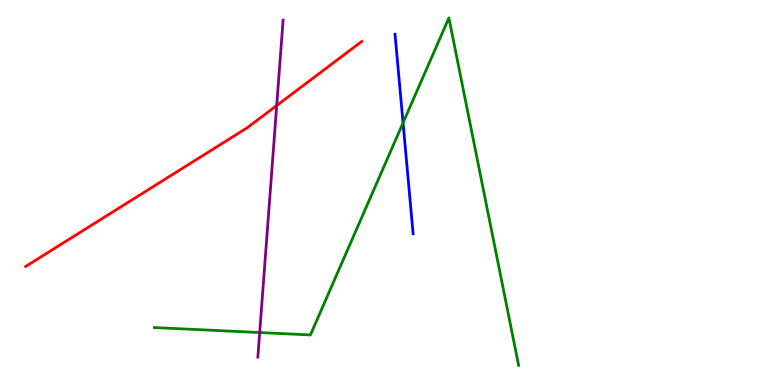[{'lines': ['blue', 'red'], 'intersections': []}, {'lines': ['green', 'red'], 'intersections': []}, {'lines': ['purple', 'red'], 'intersections': [{'x': 3.57, 'y': 7.26}]}, {'lines': ['blue', 'green'], 'intersections': [{'x': 5.2, 'y': 6.81}]}, {'lines': ['blue', 'purple'], 'intersections': []}, {'lines': ['green', 'purple'], 'intersections': [{'x': 3.35, 'y': 1.36}]}]